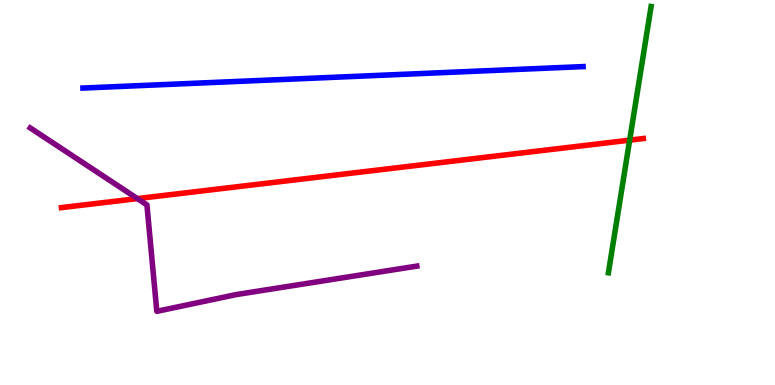[{'lines': ['blue', 'red'], 'intersections': []}, {'lines': ['green', 'red'], 'intersections': [{'x': 8.12, 'y': 6.36}]}, {'lines': ['purple', 'red'], 'intersections': [{'x': 1.77, 'y': 4.84}]}, {'lines': ['blue', 'green'], 'intersections': []}, {'lines': ['blue', 'purple'], 'intersections': []}, {'lines': ['green', 'purple'], 'intersections': []}]